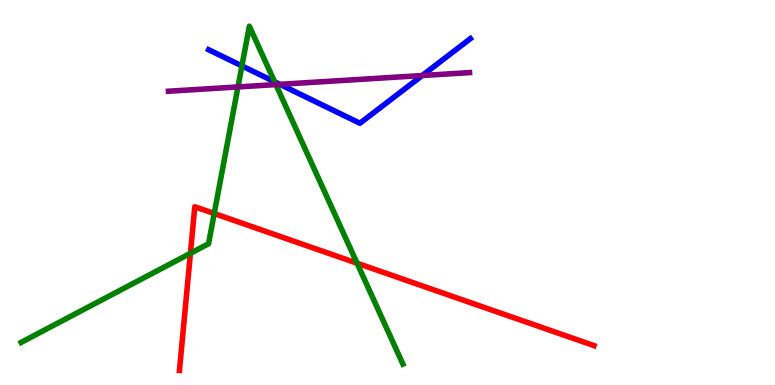[{'lines': ['blue', 'red'], 'intersections': []}, {'lines': ['green', 'red'], 'intersections': [{'x': 2.46, 'y': 3.42}, {'x': 2.76, 'y': 4.45}, {'x': 4.61, 'y': 3.16}]}, {'lines': ['purple', 'red'], 'intersections': []}, {'lines': ['blue', 'green'], 'intersections': [{'x': 3.12, 'y': 8.29}, {'x': 3.54, 'y': 7.88}]}, {'lines': ['blue', 'purple'], 'intersections': [{'x': 3.61, 'y': 7.81}, {'x': 5.45, 'y': 8.04}]}, {'lines': ['green', 'purple'], 'intersections': [{'x': 3.07, 'y': 7.74}, {'x': 3.56, 'y': 7.8}]}]